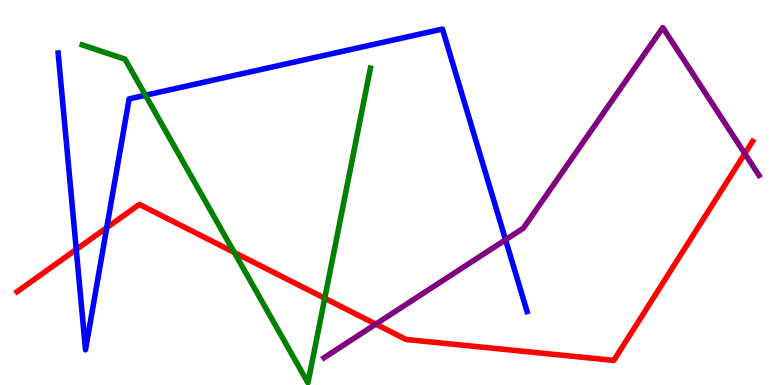[{'lines': ['blue', 'red'], 'intersections': [{'x': 0.984, 'y': 3.52}, {'x': 1.38, 'y': 4.09}]}, {'lines': ['green', 'red'], 'intersections': [{'x': 3.02, 'y': 3.44}, {'x': 4.19, 'y': 2.25}]}, {'lines': ['purple', 'red'], 'intersections': [{'x': 4.85, 'y': 1.58}, {'x': 9.61, 'y': 6.01}]}, {'lines': ['blue', 'green'], 'intersections': [{'x': 1.88, 'y': 7.53}]}, {'lines': ['blue', 'purple'], 'intersections': [{'x': 6.52, 'y': 3.77}]}, {'lines': ['green', 'purple'], 'intersections': []}]